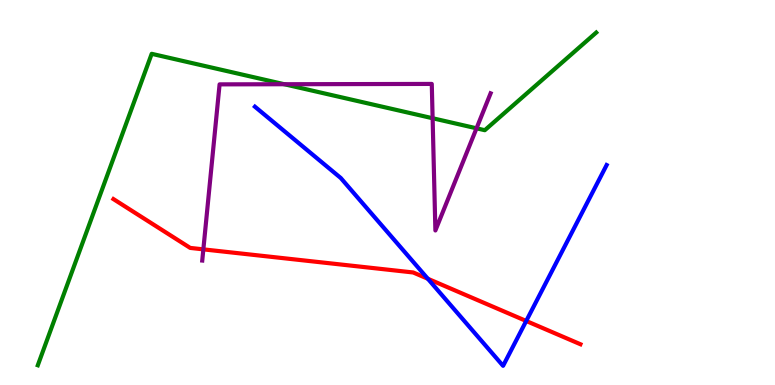[{'lines': ['blue', 'red'], 'intersections': [{'x': 5.52, 'y': 2.76}, {'x': 6.79, 'y': 1.66}]}, {'lines': ['green', 'red'], 'intersections': []}, {'lines': ['purple', 'red'], 'intersections': [{'x': 2.62, 'y': 3.52}]}, {'lines': ['blue', 'green'], 'intersections': []}, {'lines': ['blue', 'purple'], 'intersections': []}, {'lines': ['green', 'purple'], 'intersections': [{'x': 3.67, 'y': 7.81}, {'x': 5.58, 'y': 6.93}, {'x': 6.15, 'y': 6.67}]}]